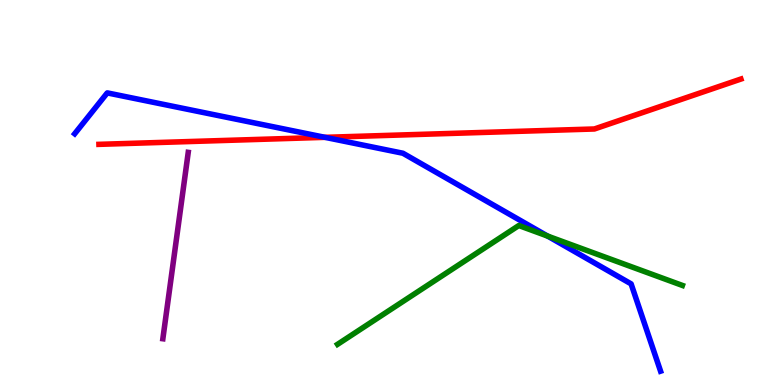[{'lines': ['blue', 'red'], 'intersections': [{'x': 4.19, 'y': 6.43}]}, {'lines': ['green', 'red'], 'intersections': []}, {'lines': ['purple', 'red'], 'intersections': []}, {'lines': ['blue', 'green'], 'intersections': [{'x': 7.07, 'y': 3.87}]}, {'lines': ['blue', 'purple'], 'intersections': []}, {'lines': ['green', 'purple'], 'intersections': []}]